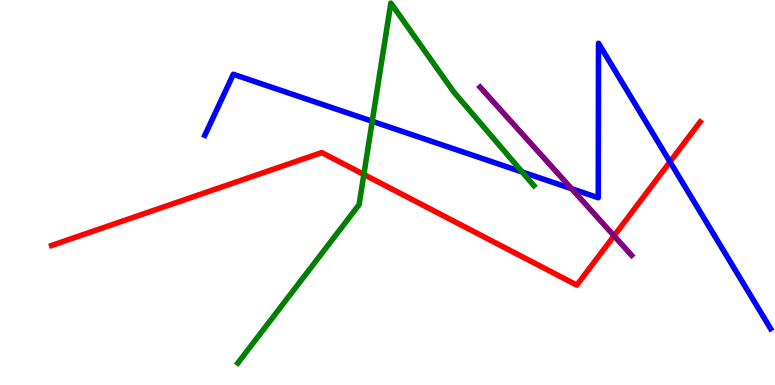[{'lines': ['blue', 'red'], 'intersections': [{'x': 8.65, 'y': 5.8}]}, {'lines': ['green', 'red'], 'intersections': [{'x': 4.69, 'y': 5.47}]}, {'lines': ['purple', 'red'], 'intersections': [{'x': 7.92, 'y': 3.87}]}, {'lines': ['blue', 'green'], 'intersections': [{'x': 4.8, 'y': 6.85}, {'x': 6.74, 'y': 5.53}]}, {'lines': ['blue', 'purple'], 'intersections': [{'x': 7.38, 'y': 5.1}]}, {'lines': ['green', 'purple'], 'intersections': []}]